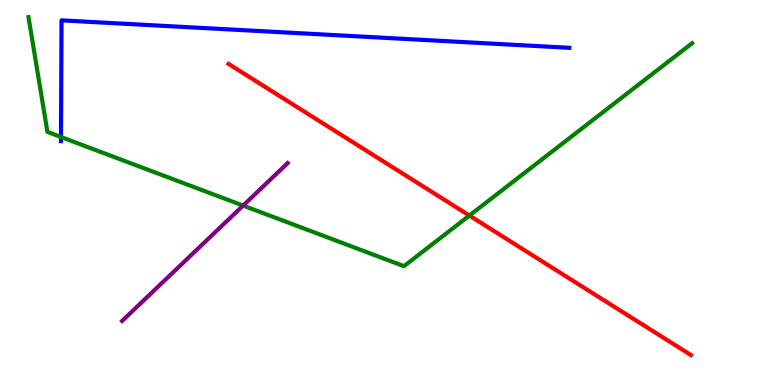[{'lines': ['blue', 'red'], 'intersections': []}, {'lines': ['green', 'red'], 'intersections': [{'x': 6.06, 'y': 4.4}]}, {'lines': ['purple', 'red'], 'intersections': []}, {'lines': ['blue', 'green'], 'intersections': [{'x': 0.787, 'y': 6.44}]}, {'lines': ['blue', 'purple'], 'intersections': []}, {'lines': ['green', 'purple'], 'intersections': [{'x': 3.14, 'y': 4.66}]}]